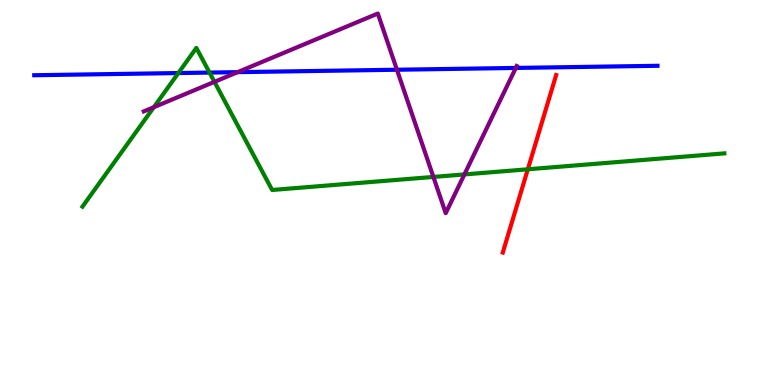[{'lines': ['blue', 'red'], 'intersections': []}, {'lines': ['green', 'red'], 'intersections': [{'x': 6.81, 'y': 5.6}]}, {'lines': ['purple', 'red'], 'intersections': []}, {'lines': ['blue', 'green'], 'intersections': [{'x': 2.3, 'y': 8.1}, {'x': 2.7, 'y': 8.11}]}, {'lines': ['blue', 'purple'], 'intersections': [{'x': 3.07, 'y': 8.13}, {'x': 5.12, 'y': 8.19}, {'x': 6.66, 'y': 8.24}]}, {'lines': ['green', 'purple'], 'intersections': [{'x': 1.99, 'y': 7.22}, {'x': 2.77, 'y': 7.87}, {'x': 5.59, 'y': 5.4}, {'x': 5.99, 'y': 5.47}]}]